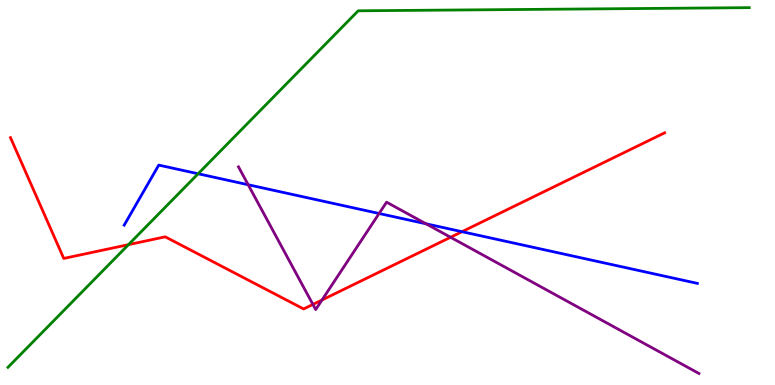[{'lines': ['blue', 'red'], 'intersections': [{'x': 5.96, 'y': 3.98}]}, {'lines': ['green', 'red'], 'intersections': [{'x': 1.66, 'y': 3.65}]}, {'lines': ['purple', 'red'], 'intersections': [{'x': 4.04, 'y': 2.09}, {'x': 4.15, 'y': 2.21}, {'x': 5.81, 'y': 3.84}]}, {'lines': ['blue', 'green'], 'intersections': [{'x': 2.56, 'y': 5.49}]}, {'lines': ['blue', 'purple'], 'intersections': [{'x': 3.2, 'y': 5.2}, {'x': 4.89, 'y': 4.45}, {'x': 5.5, 'y': 4.19}]}, {'lines': ['green', 'purple'], 'intersections': []}]